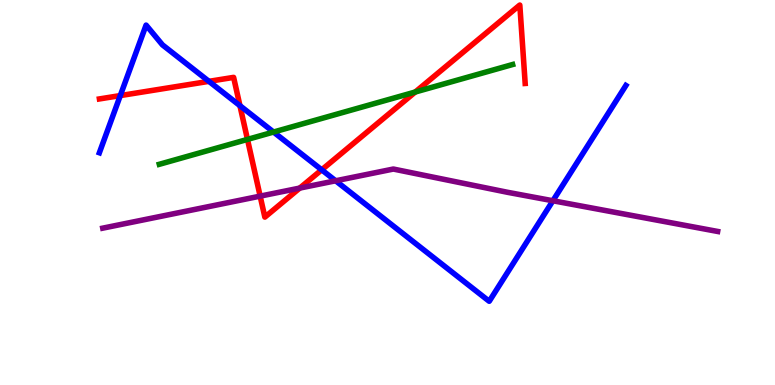[{'lines': ['blue', 'red'], 'intersections': [{'x': 1.55, 'y': 7.52}, {'x': 2.7, 'y': 7.89}, {'x': 3.1, 'y': 7.26}, {'x': 4.15, 'y': 5.59}]}, {'lines': ['green', 'red'], 'intersections': [{'x': 3.19, 'y': 6.38}, {'x': 5.36, 'y': 7.61}]}, {'lines': ['purple', 'red'], 'intersections': [{'x': 3.36, 'y': 4.91}, {'x': 3.87, 'y': 5.11}]}, {'lines': ['blue', 'green'], 'intersections': [{'x': 3.53, 'y': 6.57}]}, {'lines': ['blue', 'purple'], 'intersections': [{'x': 4.33, 'y': 5.3}, {'x': 7.13, 'y': 4.79}]}, {'lines': ['green', 'purple'], 'intersections': []}]